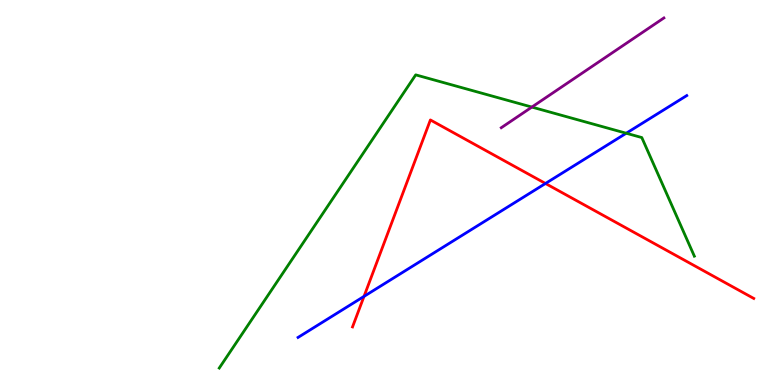[{'lines': ['blue', 'red'], 'intersections': [{'x': 4.7, 'y': 2.3}, {'x': 7.04, 'y': 5.23}]}, {'lines': ['green', 'red'], 'intersections': []}, {'lines': ['purple', 'red'], 'intersections': []}, {'lines': ['blue', 'green'], 'intersections': [{'x': 8.08, 'y': 6.54}]}, {'lines': ['blue', 'purple'], 'intersections': []}, {'lines': ['green', 'purple'], 'intersections': [{'x': 6.86, 'y': 7.22}]}]